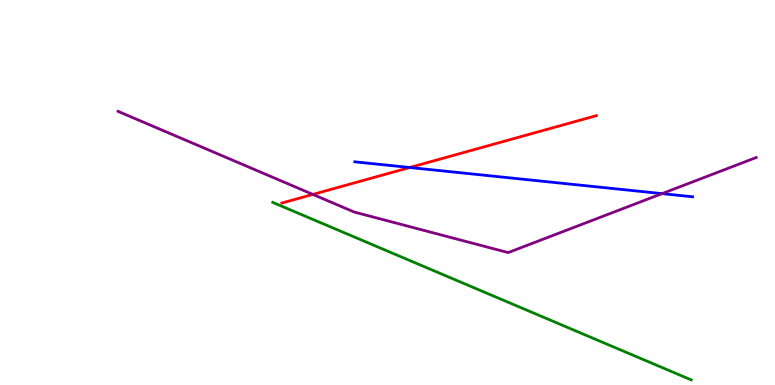[{'lines': ['blue', 'red'], 'intersections': [{'x': 5.29, 'y': 5.65}]}, {'lines': ['green', 'red'], 'intersections': []}, {'lines': ['purple', 'red'], 'intersections': [{'x': 4.04, 'y': 4.95}]}, {'lines': ['blue', 'green'], 'intersections': []}, {'lines': ['blue', 'purple'], 'intersections': [{'x': 8.54, 'y': 4.97}]}, {'lines': ['green', 'purple'], 'intersections': []}]